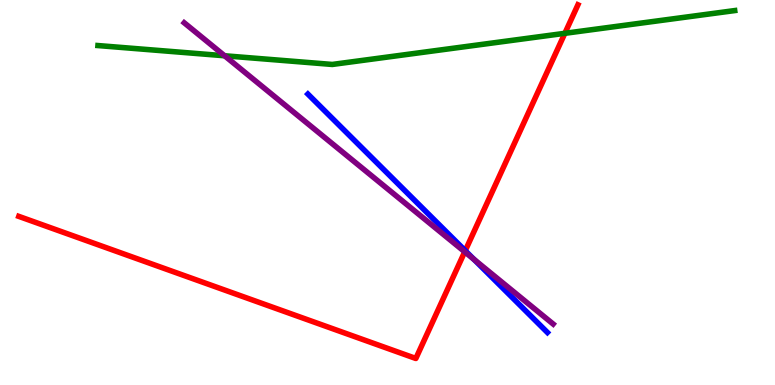[{'lines': ['blue', 'red'], 'intersections': [{'x': 6.0, 'y': 3.49}]}, {'lines': ['green', 'red'], 'intersections': [{'x': 7.29, 'y': 9.13}]}, {'lines': ['purple', 'red'], 'intersections': [{'x': 6.0, 'y': 3.46}]}, {'lines': ['blue', 'green'], 'intersections': []}, {'lines': ['blue', 'purple'], 'intersections': [{'x': 6.12, 'y': 3.26}]}, {'lines': ['green', 'purple'], 'intersections': [{'x': 2.9, 'y': 8.55}]}]